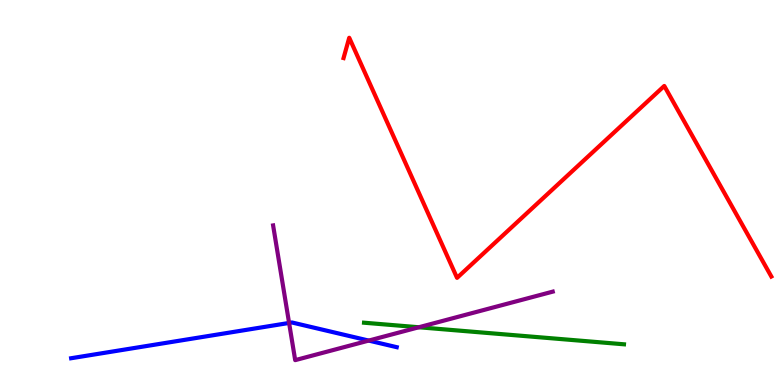[{'lines': ['blue', 'red'], 'intersections': []}, {'lines': ['green', 'red'], 'intersections': []}, {'lines': ['purple', 'red'], 'intersections': []}, {'lines': ['blue', 'green'], 'intersections': []}, {'lines': ['blue', 'purple'], 'intersections': [{'x': 3.73, 'y': 1.61}, {'x': 4.76, 'y': 1.15}]}, {'lines': ['green', 'purple'], 'intersections': [{'x': 5.4, 'y': 1.5}]}]